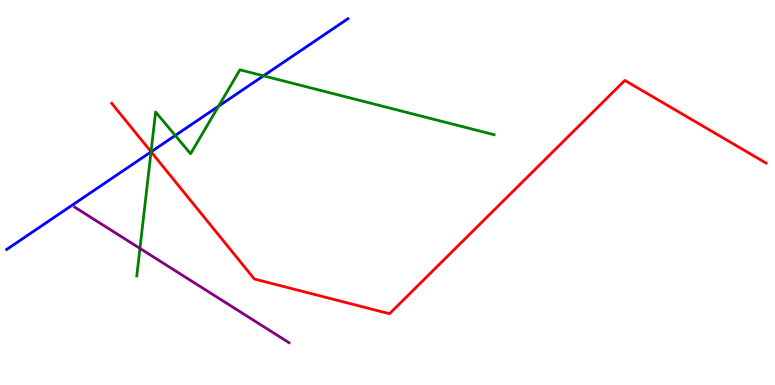[{'lines': ['blue', 'red'], 'intersections': [{'x': 1.95, 'y': 6.06}]}, {'lines': ['green', 'red'], 'intersections': [{'x': 1.95, 'y': 6.06}]}, {'lines': ['purple', 'red'], 'intersections': []}, {'lines': ['blue', 'green'], 'intersections': [{'x': 1.95, 'y': 6.06}, {'x': 2.26, 'y': 6.48}, {'x': 2.82, 'y': 7.24}, {'x': 3.4, 'y': 8.03}]}, {'lines': ['blue', 'purple'], 'intersections': []}, {'lines': ['green', 'purple'], 'intersections': [{'x': 1.81, 'y': 3.55}]}]